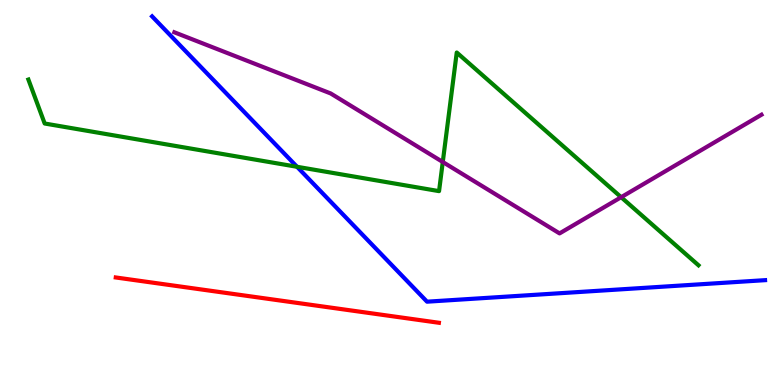[{'lines': ['blue', 'red'], 'intersections': []}, {'lines': ['green', 'red'], 'intersections': []}, {'lines': ['purple', 'red'], 'intersections': []}, {'lines': ['blue', 'green'], 'intersections': [{'x': 3.83, 'y': 5.67}]}, {'lines': ['blue', 'purple'], 'intersections': []}, {'lines': ['green', 'purple'], 'intersections': [{'x': 5.71, 'y': 5.79}, {'x': 8.01, 'y': 4.88}]}]